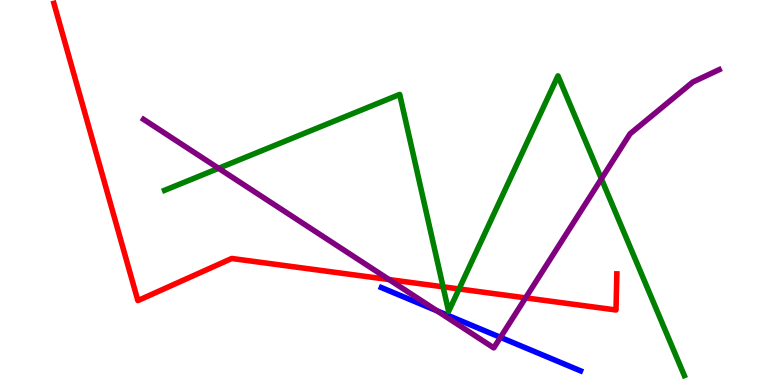[{'lines': ['blue', 'red'], 'intersections': []}, {'lines': ['green', 'red'], 'intersections': [{'x': 5.72, 'y': 2.55}, {'x': 5.92, 'y': 2.49}]}, {'lines': ['purple', 'red'], 'intersections': [{'x': 5.02, 'y': 2.74}, {'x': 6.78, 'y': 2.26}]}, {'lines': ['blue', 'green'], 'intersections': []}, {'lines': ['blue', 'purple'], 'intersections': [{'x': 5.64, 'y': 1.93}, {'x': 6.46, 'y': 1.24}]}, {'lines': ['green', 'purple'], 'intersections': [{'x': 2.82, 'y': 5.63}, {'x': 7.76, 'y': 5.36}]}]